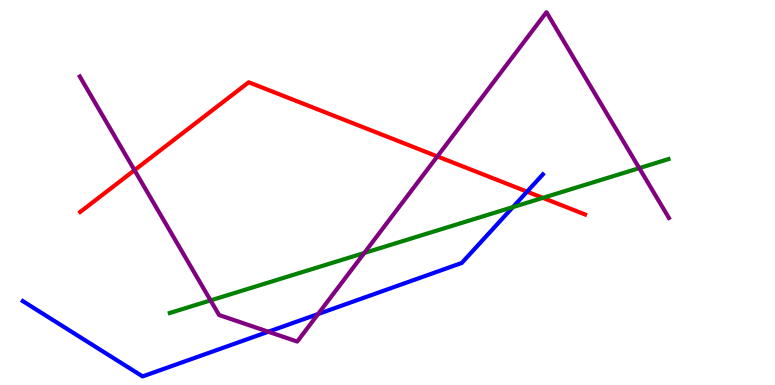[{'lines': ['blue', 'red'], 'intersections': [{'x': 6.8, 'y': 5.02}]}, {'lines': ['green', 'red'], 'intersections': [{'x': 7.0, 'y': 4.86}]}, {'lines': ['purple', 'red'], 'intersections': [{'x': 1.74, 'y': 5.58}, {'x': 5.64, 'y': 5.94}]}, {'lines': ['blue', 'green'], 'intersections': [{'x': 6.62, 'y': 4.62}]}, {'lines': ['blue', 'purple'], 'intersections': [{'x': 3.46, 'y': 1.38}, {'x': 4.1, 'y': 1.84}]}, {'lines': ['green', 'purple'], 'intersections': [{'x': 2.72, 'y': 2.2}, {'x': 4.7, 'y': 3.43}, {'x': 8.25, 'y': 5.63}]}]